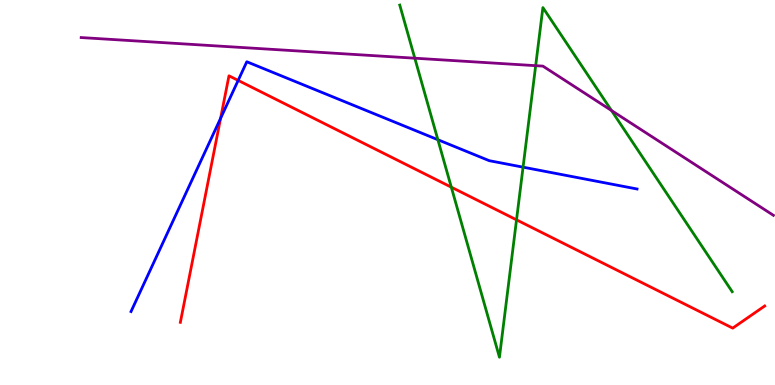[{'lines': ['blue', 'red'], 'intersections': [{'x': 2.85, 'y': 6.93}, {'x': 3.07, 'y': 7.91}]}, {'lines': ['green', 'red'], 'intersections': [{'x': 5.82, 'y': 5.14}, {'x': 6.66, 'y': 4.29}]}, {'lines': ['purple', 'red'], 'intersections': []}, {'lines': ['blue', 'green'], 'intersections': [{'x': 5.65, 'y': 6.37}, {'x': 6.75, 'y': 5.66}]}, {'lines': ['blue', 'purple'], 'intersections': []}, {'lines': ['green', 'purple'], 'intersections': [{'x': 5.35, 'y': 8.49}, {'x': 6.91, 'y': 8.29}, {'x': 7.89, 'y': 7.13}]}]